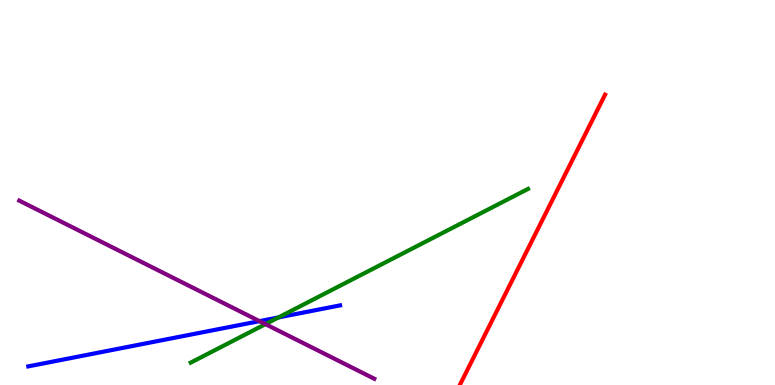[{'lines': ['blue', 'red'], 'intersections': []}, {'lines': ['green', 'red'], 'intersections': []}, {'lines': ['purple', 'red'], 'intersections': []}, {'lines': ['blue', 'green'], 'intersections': [{'x': 3.59, 'y': 1.76}]}, {'lines': ['blue', 'purple'], 'intersections': [{'x': 3.35, 'y': 1.66}]}, {'lines': ['green', 'purple'], 'intersections': [{'x': 3.43, 'y': 1.58}]}]